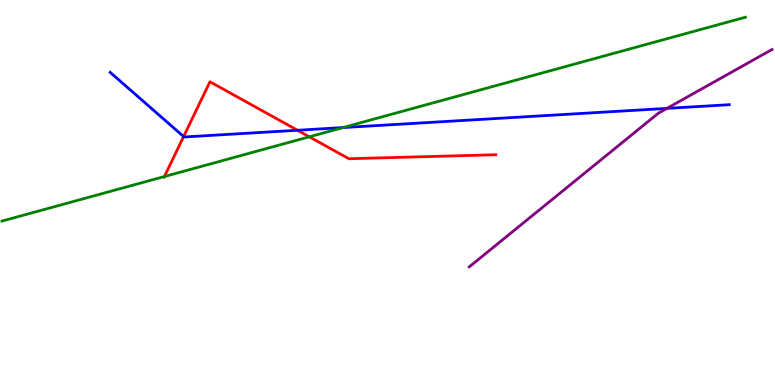[{'lines': ['blue', 'red'], 'intersections': [{'x': 2.37, 'y': 6.45}, {'x': 3.84, 'y': 6.62}]}, {'lines': ['green', 'red'], 'intersections': [{'x': 2.12, 'y': 5.41}, {'x': 3.99, 'y': 6.45}]}, {'lines': ['purple', 'red'], 'intersections': []}, {'lines': ['blue', 'green'], 'intersections': [{'x': 4.43, 'y': 6.69}]}, {'lines': ['blue', 'purple'], 'intersections': [{'x': 8.61, 'y': 7.18}]}, {'lines': ['green', 'purple'], 'intersections': []}]